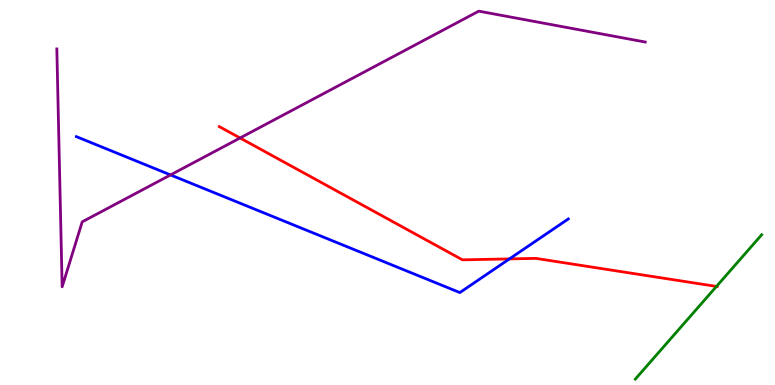[{'lines': ['blue', 'red'], 'intersections': [{'x': 6.57, 'y': 3.28}]}, {'lines': ['green', 'red'], 'intersections': [{'x': 9.24, 'y': 2.56}]}, {'lines': ['purple', 'red'], 'intersections': [{'x': 3.1, 'y': 6.42}]}, {'lines': ['blue', 'green'], 'intersections': []}, {'lines': ['blue', 'purple'], 'intersections': [{'x': 2.2, 'y': 5.46}]}, {'lines': ['green', 'purple'], 'intersections': []}]